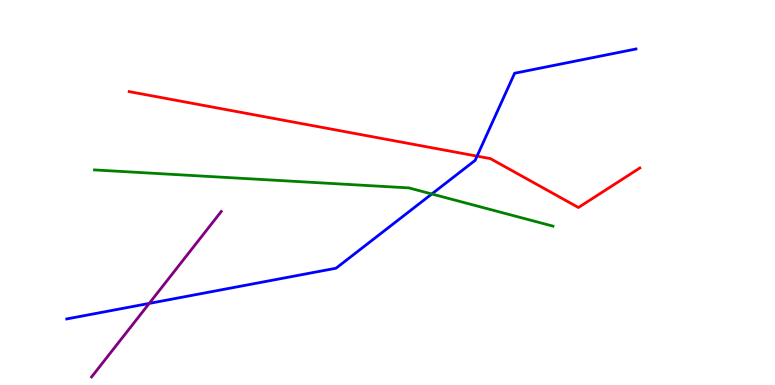[{'lines': ['blue', 'red'], 'intersections': [{'x': 6.16, 'y': 5.94}]}, {'lines': ['green', 'red'], 'intersections': []}, {'lines': ['purple', 'red'], 'intersections': []}, {'lines': ['blue', 'green'], 'intersections': [{'x': 5.57, 'y': 4.96}]}, {'lines': ['blue', 'purple'], 'intersections': [{'x': 1.93, 'y': 2.12}]}, {'lines': ['green', 'purple'], 'intersections': []}]